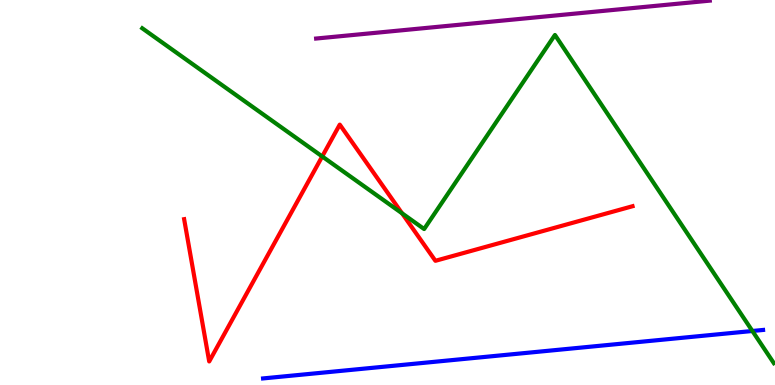[{'lines': ['blue', 'red'], 'intersections': []}, {'lines': ['green', 'red'], 'intersections': [{'x': 4.16, 'y': 5.94}, {'x': 5.19, 'y': 4.46}]}, {'lines': ['purple', 'red'], 'intersections': []}, {'lines': ['blue', 'green'], 'intersections': [{'x': 9.71, 'y': 1.4}]}, {'lines': ['blue', 'purple'], 'intersections': []}, {'lines': ['green', 'purple'], 'intersections': []}]